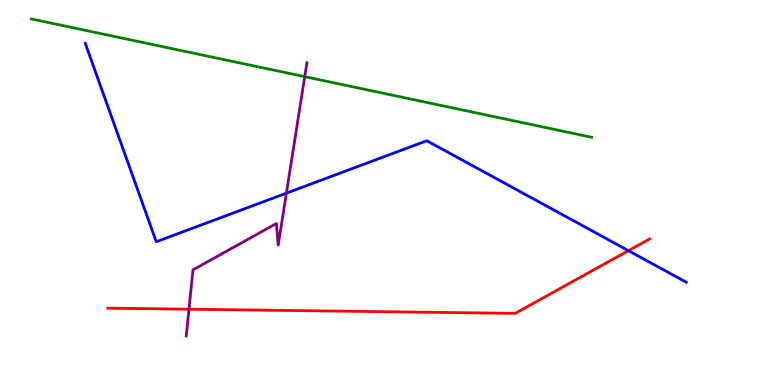[{'lines': ['blue', 'red'], 'intersections': [{'x': 8.11, 'y': 3.49}]}, {'lines': ['green', 'red'], 'intersections': []}, {'lines': ['purple', 'red'], 'intersections': [{'x': 2.44, 'y': 1.97}]}, {'lines': ['blue', 'green'], 'intersections': []}, {'lines': ['blue', 'purple'], 'intersections': [{'x': 3.7, 'y': 4.98}]}, {'lines': ['green', 'purple'], 'intersections': [{'x': 3.93, 'y': 8.01}]}]